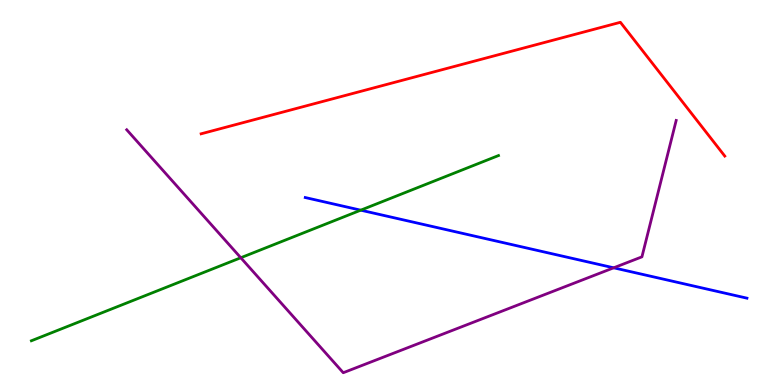[{'lines': ['blue', 'red'], 'intersections': []}, {'lines': ['green', 'red'], 'intersections': []}, {'lines': ['purple', 'red'], 'intersections': []}, {'lines': ['blue', 'green'], 'intersections': [{'x': 4.65, 'y': 4.54}]}, {'lines': ['blue', 'purple'], 'intersections': [{'x': 7.92, 'y': 3.04}]}, {'lines': ['green', 'purple'], 'intersections': [{'x': 3.11, 'y': 3.31}]}]